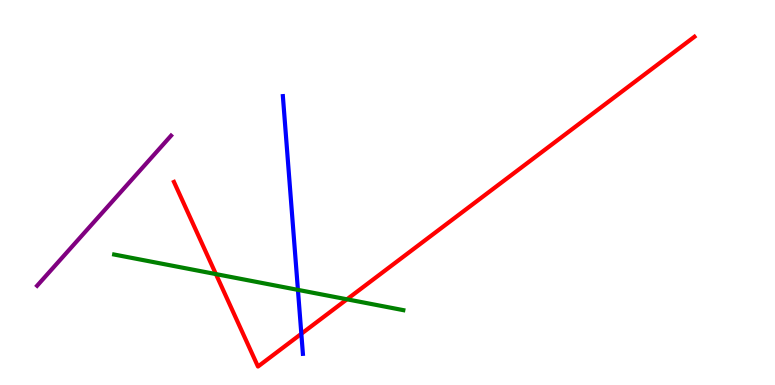[{'lines': ['blue', 'red'], 'intersections': [{'x': 3.89, 'y': 1.33}]}, {'lines': ['green', 'red'], 'intersections': [{'x': 2.79, 'y': 2.88}, {'x': 4.48, 'y': 2.23}]}, {'lines': ['purple', 'red'], 'intersections': []}, {'lines': ['blue', 'green'], 'intersections': [{'x': 3.84, 'y': 2.47}]}, {'lines': ['blue', 'purple'], 'intersections': []}, {'lines': ['green', 'purple'], 'intersections': []}]